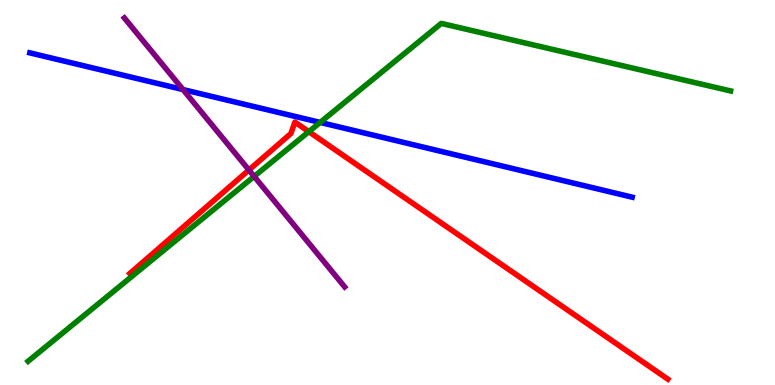[{'lines': ['blue', 'red'], 'intersections': []}, {'lines': ['green', 'red'], 'intersections': [{'x': 3.99, 'y': 6.58}]}, {'lines': ['purple', 'red'], 'intersections': [{'x': 3.21, 'y': 5.58}]}, {'lines': ['blue', 'green'], 'intersections': [{'x': 4.13, 'y': 6.82}]}, {'lines': ['blue', 'purple'], 'intersections': [{'x': 2.36, 'y': 7.67}]}, {'lines': ['green', 'purple'], 'intersections': [{'x': 3.28, 'y': 5.42}]}]